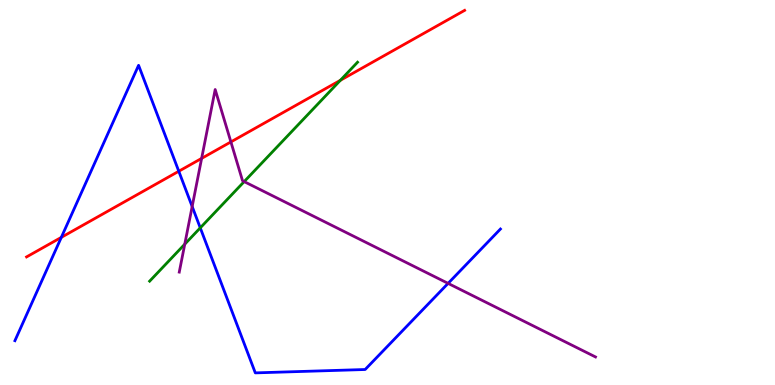[{'lines': ['blue', 'red'], 'intersections': [{'x': 0.791, 'y': 3.83}, {'x': 2.31, 'y': 5.55}]}, {'lines': ['green', 'red'], 'intersections': [{'x': 4.39, 'y': 7.91}]}, {'lines': ['purple', 'red'], 'intersections': [{'x': 2.6, 'y': 5.89}, {'x': 2.98, 'y': 6.31}]}, {'lines': ['blue', 'green'], 'intersections': [{'x': 2.58, 'y': 4.08}]}, {'lines': ['blue', 'purple'], 'intersections': [{'x': 2.48, 'y': 4.64}, {'x': 5.78, 'y': 2.64}]}, {'lines': ['green', 'purple'], 'intersections': [{'x': 2.38, 'y': 3.66}, {'x': 3.15, 'y': 5.28}]}]